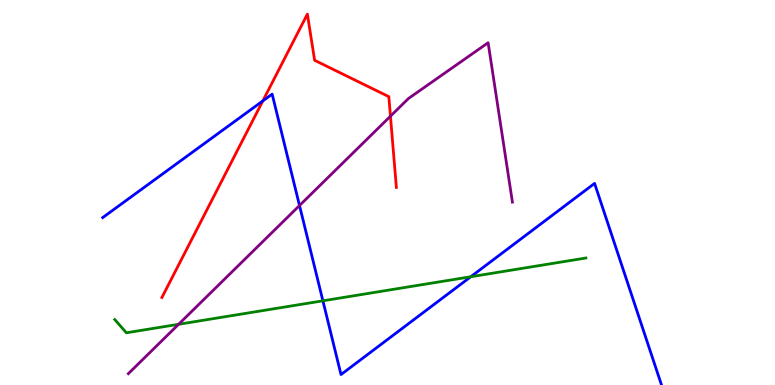[{'lines': ['blue', 'red'], 'intersections': [{'x': 3.39, 'y': 7.38}]}, {'lines': ['green', 'red'], 'intersections': []}, {'lines': ['purple', 'red'], 'intersections': [{'x': 5.04, 'y': 6.98}]}, {'lines': ['blue', 'green'], 'intersections': [{'x': 4.17, 'y': 2.19}, {'x': 6.07, 'y': 2.81}]}, {'lines': ['blue', 'purple'], 'intersections': [{'x': 3.86, 'y': 4.66}]}, {'lines': ['green', 'purple'], 'intersections': [{'x': 2.3, 'y': 1.58}]}]